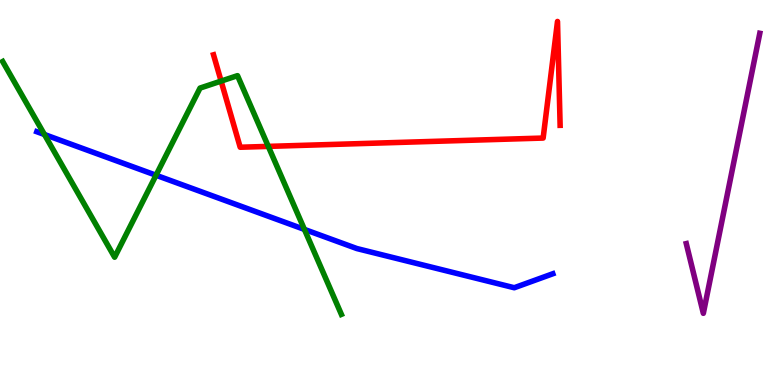[{'lines': ['blue', 'red'], 'intersections': []}, {'lines': ['green', 'red'], 'intersections': [{'x': 2.85, 'y': 7.89}, {'x': 3.46, 'y': 6.2}]}, {'lines': ['purple', 'red'], 'intersections': []}, {'lines': ['blue', 'green'], 'intersections': [{'x': 0.573, 'y': 6.51}, {'x': 2.01, 'y': 5.45}, {'x': 3.93, 'y': 4.04}]}, {'lines': ['blue', 'purple'], 'intersections': []}, {'lines': ['green', 'purple'], 'intersections': []}]